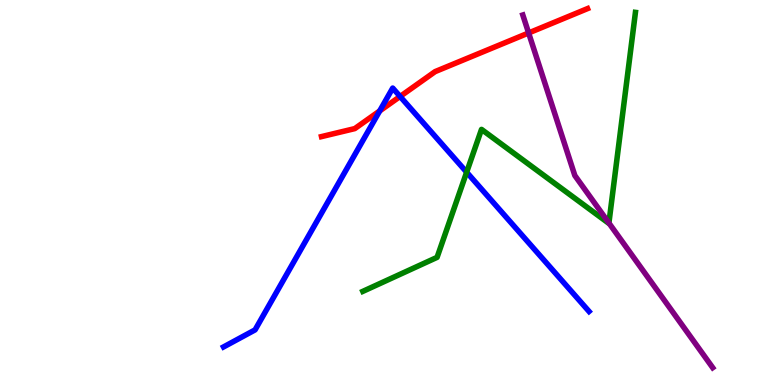[{'lines': ['blue', 'red'], 'intersections': [{'x': 4.9, 'y': 7.12}, {'x': 5.16, 'y': 7.49}]}, {'lines': ['green', 'red'], 'intersections': []}, {'lines': ['purple', 'red'], 'intersections': [{'x': 6.82, 'y': 9.14}]}, {'lines': ['blue', 'green'], 'intersections': [{'x': 6.02, 'y': 5.53}]}, {'lines': ['blue', 'purple'], 'intersections': []}, {'lines': ['green', 'purple'], 'intersections': [{'x': 7.86, 'y': 4.21}]}]